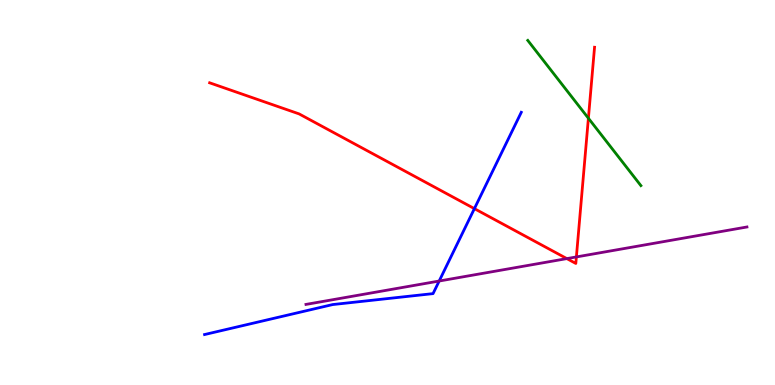[{'lines': ['blue', 'red'], 'intersections': [{'x': 6.12, 'y': 4.58}]}, {'lines': ['green', 'red'], 'intersections': [{'x': 7.59, 'y': 6.93}]}, {'lines': ['purple', 'red'], 'intersections': [{'x': 7.31, 'y': 3.28}, {'x': 7.44, 'y': 3.33}]}, {'lines': ['blue', 'green'], 'intersections': []}, {'lines': ['blue', 'purple'], 'intersections': [{'x': 5.67, 'y': 2.7}]}, {'lines': ['green', 'purple'], 'intersections': []}]